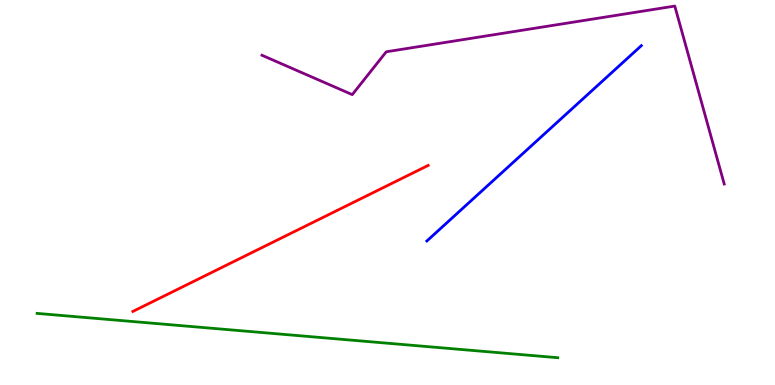[{'lines': ['blue', 'red'], 'intersections': []}, {'lines': ['green', 'red'], 'intersections': []}, {'lines': ['purple', 'red'], 'intersections': []}, {'lines': ['blue', 'green'], 'intersections': []}, {'lines': ['blue', 'purple'], 'intersections': []}, {'lines': ['green', 'purple'], 'intersections': []}]